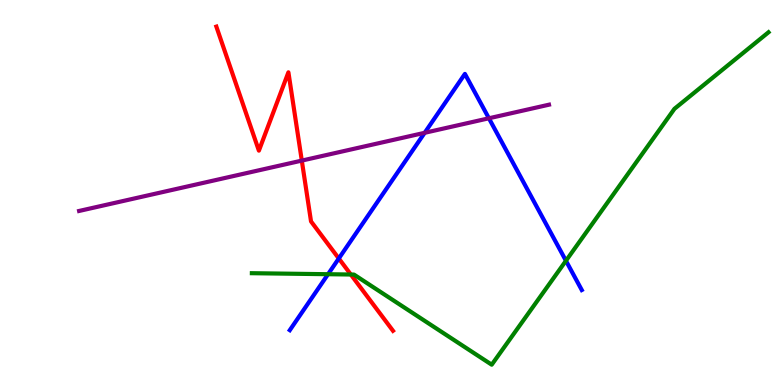[{'lines': ['blue', 'red'], 'intersections': [{'x': 4.37, 'y': 3.29}]}, {'lines': ['green', 'red'], 'intersections': [{'x': 4.53, 'y': 2.87}]}, {'lines': ['purple', 'red'], 'intersections': [{'x': 3.89, 'y': 5.83}]}, {'lines': ['blue', 'green'], 'intersections': [{'x': 4.23, 'y': 2.88}, {'x': 7.3, 'y': 3.23}]}, {'lines': ['blue', 'purple'], 'intersections': [{'x': 5.48, 'y': 6.55}, {'x': 6.31, 'y': 6.93}]}, {'lines': ['green', 'purple'], 'intersections': []}]